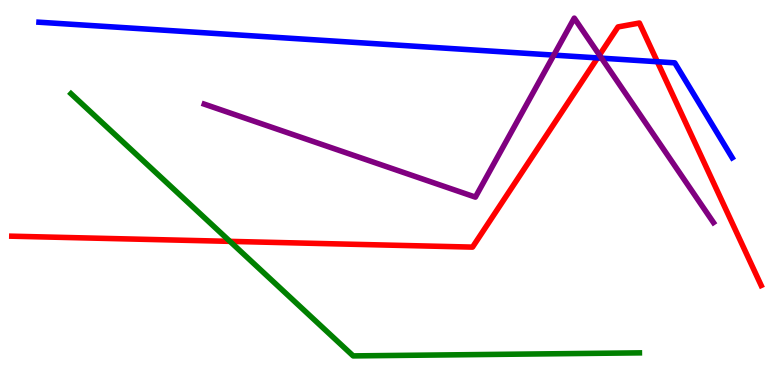[{'lines': ['blue', 'red'], 'intersections': [{'x': 7.71, 'y': 8.5}, {'x': 8.48, 'y': 8.4}]}, {'lines': ['green', 'red'], 'intersections': [{'x': 2.97, 'y': 3.73}]}, {'lines': ['purple', 'red'], 'intersections': [{'x': 7.73, 'y': 8.57}]}, {'lines': ['blue', 'green'], 'intersections': []}, {'lines': ['blue', 'purple'], 'intersections': [{'x': 7.15, 'y': 8.57}, {'x': 7.76, 'y': 8.49}]}, {'lines': ['green', 'purple'], 'intersections': []}]